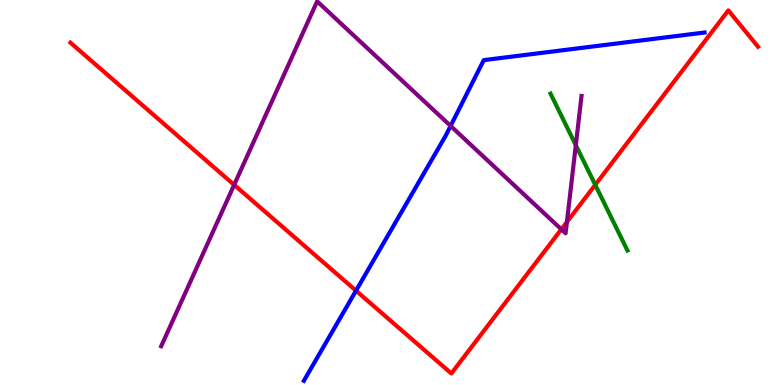[{'lines': ['blue', 'red'], 'intersections': [{'x': 4.59, 'y': 2.45}]}, {'lines': ['green', 'red'], 'intersections': [{'x': 7.68, 'y': 5.2}]}, {'lines': ['purple', 'red'], 'intersections': [{'x': 3.02, 'y': 5.2}, {'x': 7.24, 'y': 4.04}, {'x': 7.31, 'y': 4.23}]}, {'lines': ['blue', 'green'], 'intersections': []}, {'lines': ['blue', 'purple'], 'intersections': [{'x': 5.81, 'y': 6.73}]}, {'lines': ['green', 'purple'], 'intersections': [{'x': 7.43, 'y': 6.23}]}]